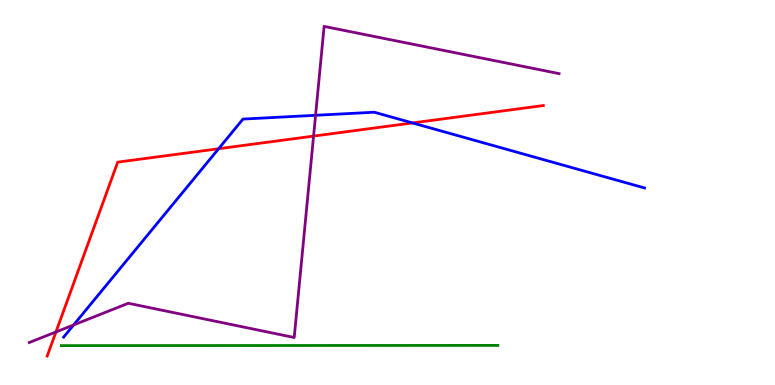[{'lines': ['blue', 'red'], 'intersections': [{'x': 2.82, 'y': 6.14}, {'x': 5.32, 'y': 6.81}]}, {'lines': ['green', 'red'], 'intersections': []}, {'lines': ['purple', 'red'], 'intersections': [{'x': 0.722, 'y': 1.38}, {'x': 4.05, 'y': 6.47}]}, {'lines': ['blue', 'green'], 'intersections': []}, {'lines': ['blue', 'purple'], 'intersections': [{'x': 0.95, 'y': 1.56}, {'x': 4.07, 'y': 7.01}]}, {'lines': ['green', 'purple'], 'intersections': []}]